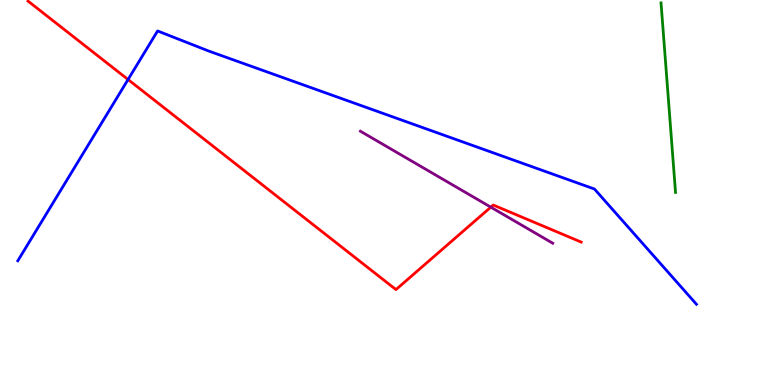[{'lines': ['blue', 'red'], 'intersections': [{'x': 1.65, 'y': 7.93}]}, {'lines': ['green', 'red'], 'intersections': []}, {'lines': ['purple', 'red'], 'intersections': [{'x': 6.33, 'y': 4.62}]}, {'lines': ['blue', 'green'], 'intersections': []}, {'lines': ['blue', 'purple'], 'intersections': []}, {'lines': ['green', 'purple'], 'intersections': []}]